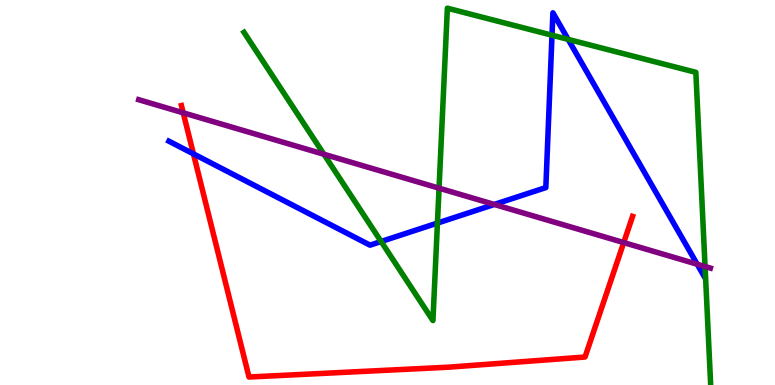[{'lines': ['blue', 'red'], 'intersections': [{'x': 2.5, 'y': 6.0}]}, {'lines': ['green', 'red'], 'intersections': []}, {'lines': ['purple', 'red'], 'intersections': [{'x': 2.36, 'y': 7.07}, {'x': 8.05, 'y': 3.7}]}, {'lines': ['blue', 'green'], 'intersections': [{'x': 4.92, 'y': 3.73}, {'x': 5.64, 'y': 4.21}, {'x': 7.12, 'y': 9.09}, {'x': 7.33, 'y': 8.98}]}, {'lines': ['blue', 'purple'], 'intersections': [{'x': 6.38, 'y': 4.69}, {'x': 9.0, 'y': 3.14}]}, {'lines': ['green', 'purple'], 'intersections': [{'x': 4.18, 'y': 5.99}, {'x': 5.67, 'y': 5.11}, {'x': 9.1, 'y': 3.08}]}]